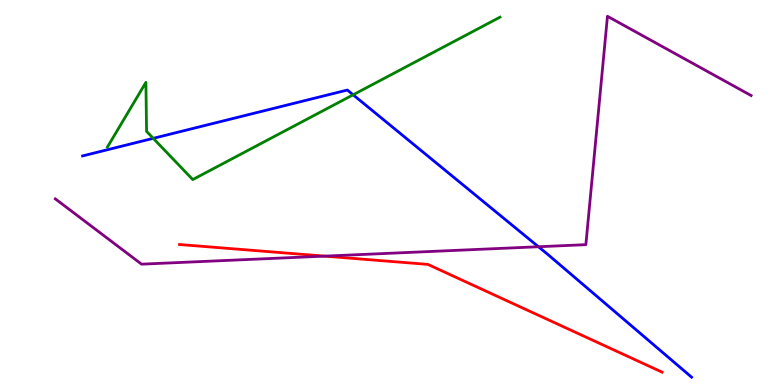[{'lines': ['blue', 'red'], 'intersections': []}, {'lines': ['green', 'red'], 'intersections': []}, {'lines': ['purple', 'red'], 'intersections': [{'x': 4.19, 'y': 3.35}]}, {'lines': ['blue', 'green'], 'intersections': [{'x': 1.98, 'y': 6.41}, {'x': 4.56, 'y': 7.54}]}, {'lines': ['blue', 'purple'], 'intersections': [{'x': 6.95, 'y': 3.59}]}, {'lines': ['green', 'purple'], 'intersections': []}]